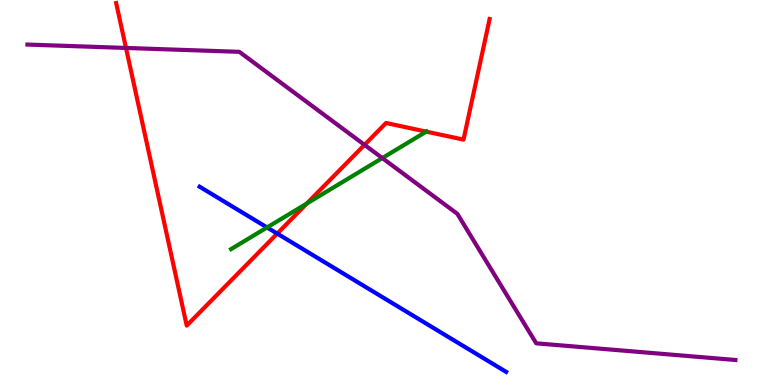[{'lines': ['blue', 'red'], 'intersections': [{'x': 3.58, 'y': 3.93}]}, {'lines': ['green', 'red'], 'intersections': [{'x': 3.96, 'y': 4.71}, {'x': 5.5, 'y': 6.58}]}, {'lines': ['purple', 'red'], 'intersections': [{'x': 1.63, 'y': 8.75}, {'x': 4.7, 'y': 6.24}]}, {'lines': ['blue', 'green'], 'intersections': [{'x': 3.45, 'y': 4.09}]}, {'lines': ['blue', 'purple'], 'intersections': []}, {'lines': ['green', 'purple'], 'intersections': [{'x': 4.93, 'y': 5.89}]}]